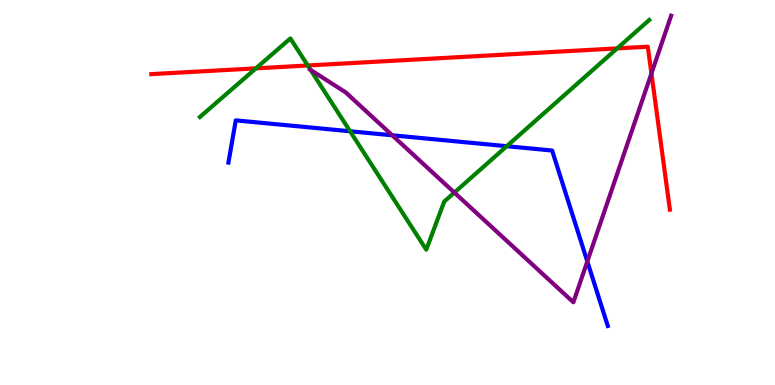[{'lines': ['blue', 'red'], 'intersections': []}, {'lines': ['green', 'red'], 'intersections': [{'x': 3.3, 'y': 8.22}, {'x': 3.97, 'y': 8.3}, {'x': 7.96, 'y': 8.74}]}, {'lines': ['purple', 'red'], 'intersections': [{'x': 8.41, 'y': 8.09}]}, {'lines': ['blue', 'green'], 'intersections': [{'x': 4.52, 'y': 6.59}, {'x': 6.54, 'y': 6.2}]}, {'lines': ['blue', 'purple'], 'intersections': [{'x': 5.06, 'y': 6.49}, {'x': 7.58, 'y': 3.21}]}, {'lines': ['green', 'purple'], 'intersections': [{'x': 4.01, 'y': 8.18}, {'x': 5.86, 'y': 5.0}]}]